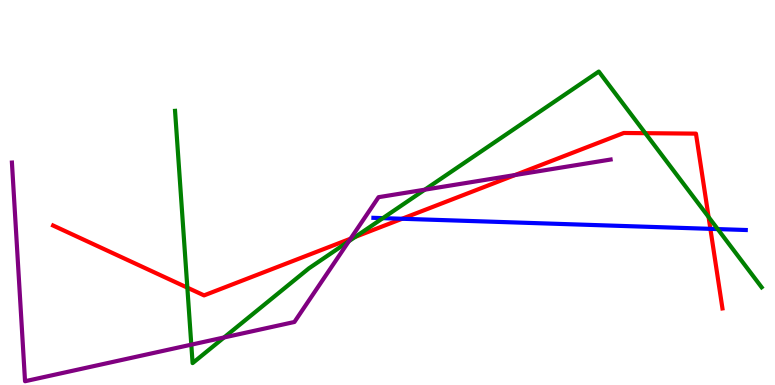[{'lines': ['blue', 'red'], 'intersections': [{'x': 5.19, 'y': 4.32}, {'x': 9.17, 'y': 4.06}]}, {'lines': ['green', 'red'], 'intersections': [{'x': 2.42, 'y': 2.53}, {'x': 4.58, 'y': 3.85}, {'x': 8.33, 'y': 6.54}, {'x': 9.14, 'y': 4.36}]}, {'lines': ['purple', 'red'], 'intersections': [{'x': 4.52, 'y': 3.8}, {'x': 6.65, 'y': 5.45}]}, {'lines': ['blue', 'green'], 'intersections': [{'x': 4.94, 'y': 4.33}, {'x': 9.26, 'y': 4.05}]}, {'lines': ['blue', 'purple'], 'intersections': []}, {'lines': ['green', 'purple'], 'intersections': [{'x': 2.47, 'y': 1.05}, {'x': 2.89, 'y': 1.23}, {'x': 4.5, 'y': 3.73}, {'x': 5.48, 'y': 5.07}]}]